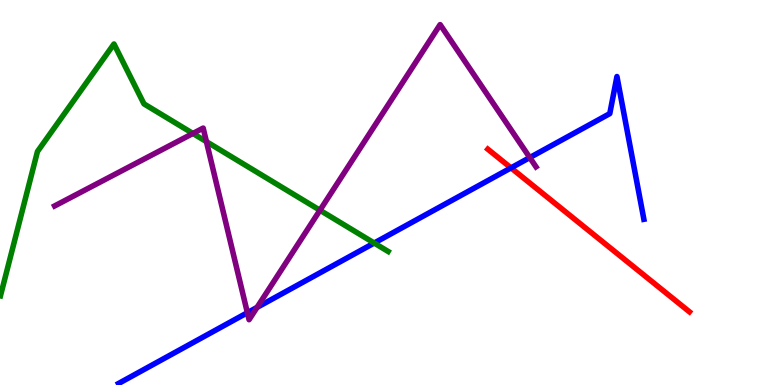[{'lines': ['blue', 'red'], 'intersections': [{'x': 6.59, 'y': 5.64}]}, {'lines': ['green', 'red'], 'intersections': []}, {'lines': ['purple', 'red'], 'intersections': []}, {'lines': ['blue', 'green'], 'intersections': [{'x': 4.83, 'y': 3.69}]}, {'lines': ['blue', 'purple'], 'intersections': [{'x': 3.19, 'y': 1.88}, {'x': 3.32, 'y': 2.02}, {'x': 6.84, 'y': 5.91}]}, {'lines': ['green', 'purple'], 'intersections': [{'x': 2.49, 'y': 6.53}, {'x': 2.66, 'y': 6.32}, {'x': 4.13, 'y': 4.54}]}]